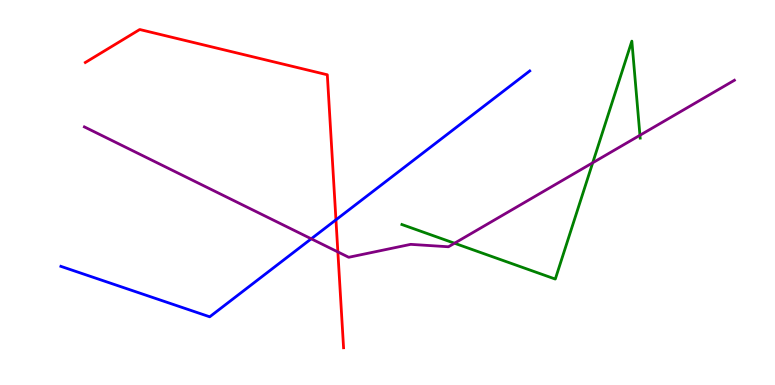[{'lines': ['blue', 'red'], 'intersections': [{'x': 4.33, 'y': 4.29}]}, {'lines': ['green', 'red'], 'intersections': []}, {'lines': ['purple', 'red'], 'intersections': [{'x': 4.36, 'y': 3.46}]}, {'lines': ['blue', 'green'], 'intersections': []}, {'lines': ['blue', 'purple'], 'intersections': [{'x': 4.02, 'y': 3.8}]}, {'lines': ['green', 'purple'], 'intersections': [{'x': 5.86, 'y': 3.68}, {'x': 7.65, 'y': 5.77}, {'x': 8.26, 'y': 6.49}]}]